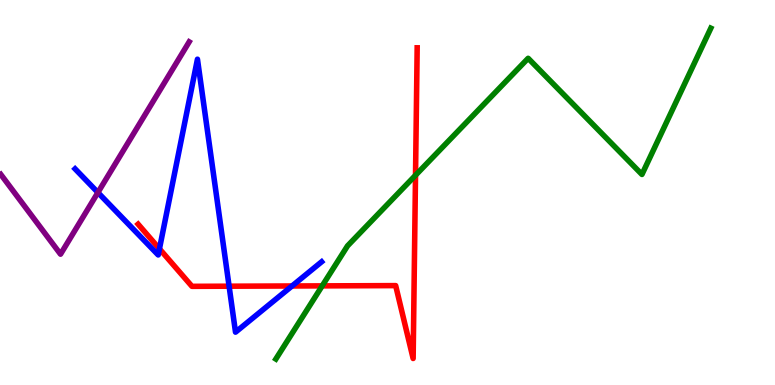[{'lines': ['blue', 'red'], 'intersections': [{'x': 2.06, 'y': 3.54}, {'x': 2.96, 'y': 2.57}, {'x': 3.77, 'y': 2.57}]}, {'lines': ['green', 'red'], 'intersections': [{'x': 4.16, 'y': 2.57}, {'x': 5.36, 'y': 5.45}]}, {'lines': ['purple', 'red'], 'intersections': []}, {'lines': ['blue', 'green'], 'intersections': []}, {'lines': ['blue', 'purple'], 'intersections': [{'x': 1.26, 'y': 5.0}]}, {'lines': ['green', 'purple'], 'intersections': []}]